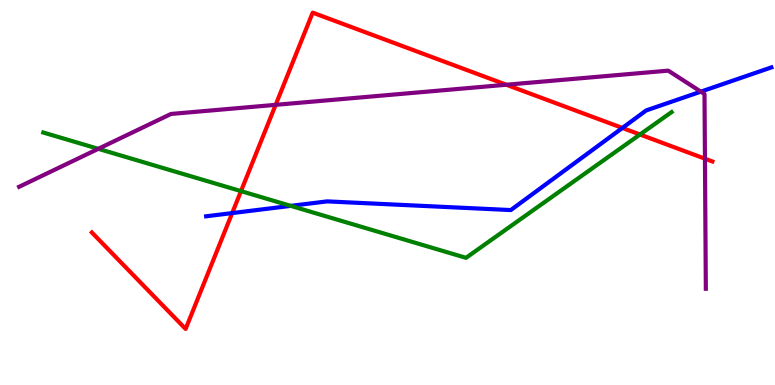[{'lines': ['blue', 'red'], 'intersections': [{'x': 3.0, 'y': 4.47}, {'x': 8.03, 'y': 6.68}]}, {'lines': ['green', 'red'], 'intersections': [{'x': 3.11, 'y': 5.04}, {'x': 8.26, 'y': 6.51}]}, {'lines': ['purple', 'red'], 'intersections': [{'x': 3.56, 'y': 7.28}, {'x': 6.53, 'y': 7.8}, {'x': 9.1, 'y': 5.88}]}, {'lines': ['blue', 'green'], 'intersections': [{'x': 3.75, 'y': 4.65}]}, {'lines': ['blue', 'purple'], 'intersections': [{'x': 9.04, 'y': 7.62}]}, {'lines': ['green', 'purple'], 'intersections': [{'x': 1.27, 'y': 6.13}]}]